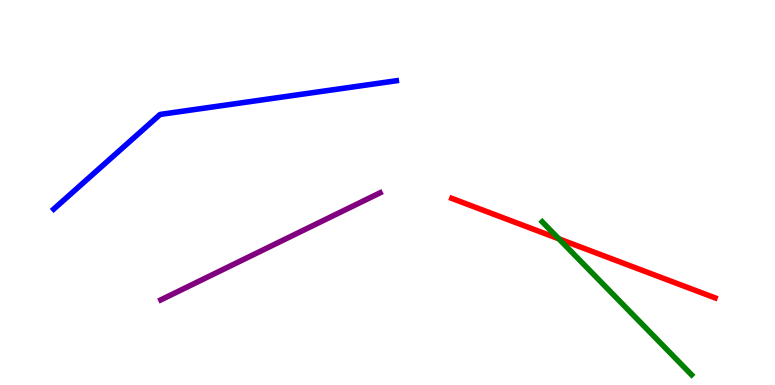[{'lines': ['blue', 'red'], 'intersections': []}, {'lines': ['green', 'red'], 'intersections': [{'x': 7.21, 'y': 3.8}]}, {'lines': ['purple', 'red'], 'intersections': []}, {'lines': ['blue', 'green'], 'intersections': []}, {'lines': ['blue', 'purple'], 'intersections': []}, {'lines': ['green', 'purple'], 'intersections': []}]